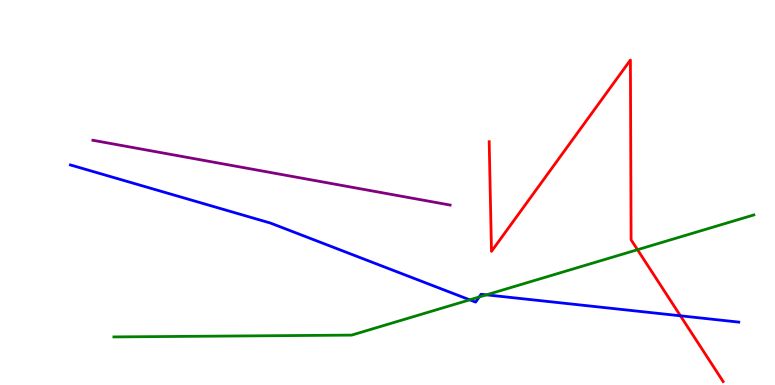[{'lines': ['blue', 'red'], 'intersections': [{'x': 8.78, 'y': 1.8}]}, {'lines': ['green', 'red'], 'intersections': [{'x': 8.23, 'y': 3.51}]}, {'lines': ['purple', 'red'], 'intersections': []}, {'lines': ['blue', 'green'], 'intersections': [{'x': 6.06, 'y': 2.21}, {'x': 6.18, 'y': 2.29}, {'x': 6.28, 'y': 2.34}]}, {'lines': ['blue', 'purple'], 'intersections': []}, {'lines': ['green', 'purple'], 'intersections': []}]